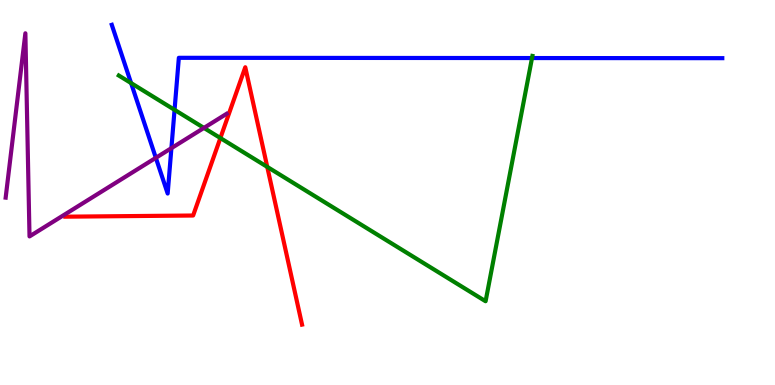[{'lines': ['blue', 'red'], 'intersections': []}, {'lines': ['green', 'red'], 'intersections': [{'x': 2.84, 'y': 6.41}, {'x': 3.45, 'y': 5.67}]}, {'lines': ['purple', 'red'], 'intersections': []}, {'lines': ['blue', 'green'], 'intersections': [{'x': 1.69, 'y': 7.84}, {'x': 2.25, 'y': 7.15}, {'x': 6.86, 'y': 8.49}]}, {'lines': ['blue', 'purple'], 'intersections': [{'x': 2.01, 'y': 5.9}, {'x': 2.21, 'y': 6.15}]}, {'lines': ['green', 'purple'], 'intersections': [{'x': 2.63, 'y': 6.68}]}]